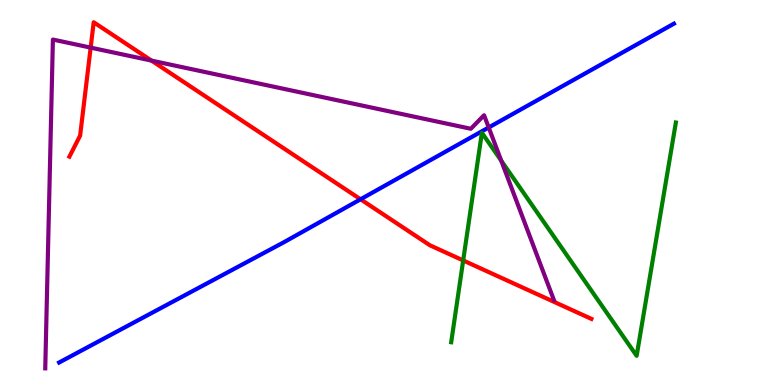[{'lines': ['blue', 'red'], 'intersections': [{'x': 4.65, 'y': 4.82}]}, {'lines': ['green', 'red'], 'intersections': [{'x': 5.98, 'y': 3.24}]}, {'lines': ['purple', 'red'], 'intersections': [{'x': 1.17, 'y': 8.76}, {'x': 1.95, 'y': 8.43}]}, {'lines': ['blue', 'green'], 'intersections': []}, {'lines': ['blue', 'purple'], 'intersections': [{'x': 6.31, 'y': 6.69}]}, {'lines': ['green', 'purple'], 'intersections': [{'x': 6.47, 'y': 5.83}]}]